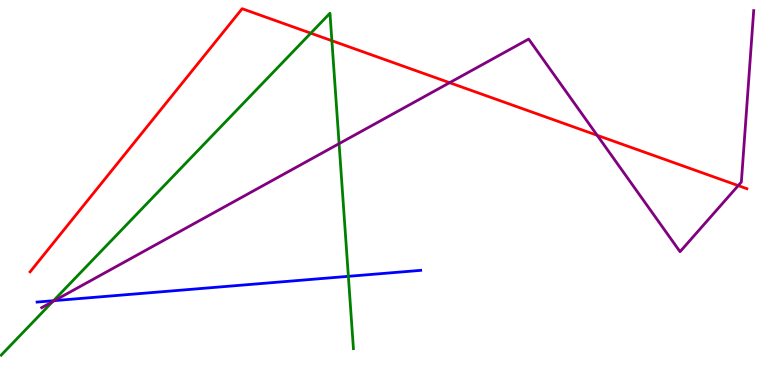[{'lines': ['blue', 'red'], 'intersections': []}, {'lines': ['green', 'red'], 'intersections': [{'x': 4.01, 'y': 9.14}, {'x': 4.28, 'y': 8.94}]}, {'lines': ['purple', 'red'], 'intersections': [{'x': 5.8, 'y': 7.85}, {'x': 7.71, 'y': 6.49}, {'x': 9.53, 'y': 5.18}]}, {'lines': ['blue', 'green'], 'intersections': [{'x': 0.691, 'y': 2.19}, {'x': 4.5, 'y': 2.82}]}, {'lines': ['blue', 'purple'], 'intersections': [{'x': 0.703, 'y': 2.19}]}, {'lines': ['green', 'purple'], 'intersections': [{'x': 0.679, 'y': 2.16}, {'x': 4.38, 'y': 6.27}]}]